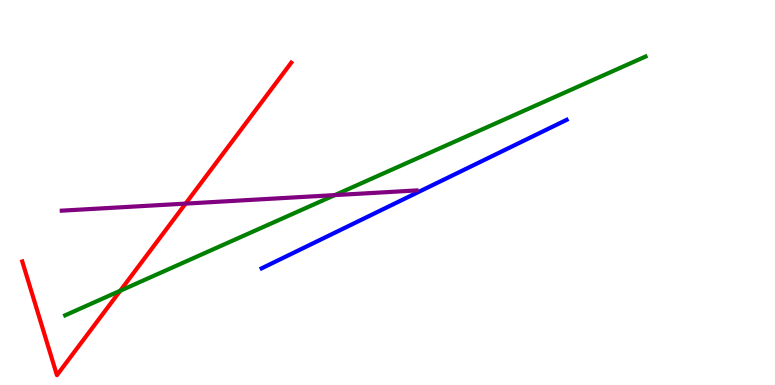[{'lines': ['blue', 'red'], 'intersections': []}, {'lines': ['green', 'red'], 'intersections': [{'x': 1.55, 'y': 2.45}]}, {'lines': ['purple', 'red'], 'intersections': [{'x': 2.39, 'y': 4.71}]}, {'lines': ['blue', 'green'], 'intersections': []}, {'lines': ['blue', 'purple'], 'intersections': []}, {'lines': ['green', 'purple'], 'intersections': [{'x': 4.32, 'y': 4.93}]}]